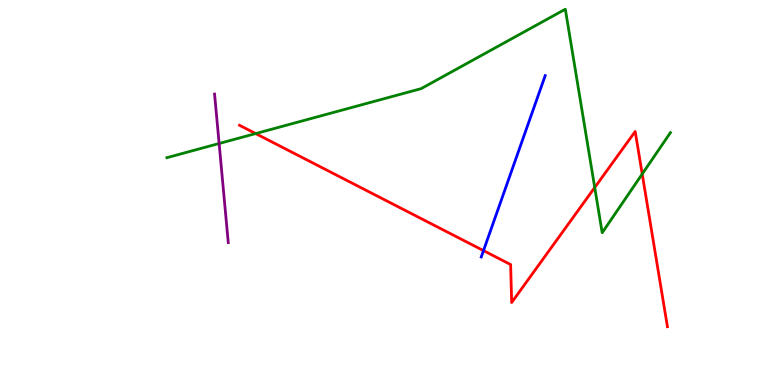[{'lines': ['blue', 'red'], 'intersections': [{'x': 6.24, 'y': 3.49}]}, {'lines': ['green', 'red'], 'intersections': [{'x': 3.3, 'y': 6.53}, {'x': 7.67, 'y': 5.13}, {'x': 8.29, 'y': 5.48}]}, {'lines': ['purple', 'red'], 'intersections': []}, {'lines': ['blue', 'green'], 'intersections': []}, {'lines': ['blue', 'purple'], 'intersections': []}, {'lines': ['green', 'purple'], 'intersections': [{'x': 2.83, 'y': 6.27}]}]